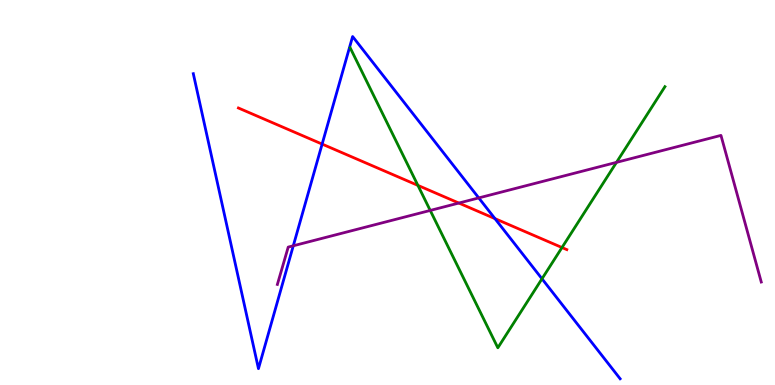[{'lines': ['blue', 'red'], 'intersections': [{'x': 4.16, 'y': 6.26}, {'x': 6.39, 'y': 4.32}]}, {'lines': ['green', 'red'], 'intersections': [{'x': 5.39, 'y': 5.18}, {'x': 7.25, 'y': 3.57}]}, {'lines': ['purple', 'red'], 'intersections': [{'x': 5.92, 'y': 4.73}]}, {'lines': ['blue', 'green'], 'intersections': [{'x': 6.99, 'y': 2.76}]}, {'lines': ['blue', 'purple'], 'intersections': [{'x': 3.78, 'y': 3.62}, {'x': 6.18, 'y': 4.86}]}, {'lines': ['green', 'purple'], 'intersections': [{'x': 5.55, 'y': 4.53}, {'x': 7.95, 'y': 5.78}]}]